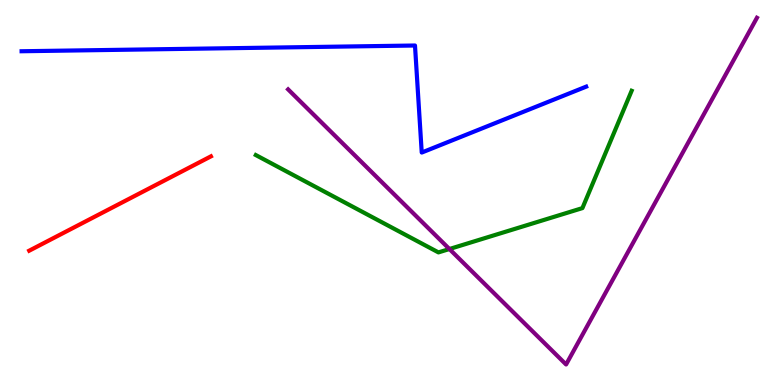[{'lines': ['blue', 'red'], 'intersections': []}, {'lines': ['green', 'red'], 'intersections': []}, {'lines': ['purple', 'red'], 'intersections': []}, {'lines': ['blue', 'green'], 'intersections': []}, {'lines': ['blue', 'purple'], 'intersections': []}, {'lines': ['green', 'purple'], 'intersections': [{'x': 5.8, 'y': 3.53}]}]